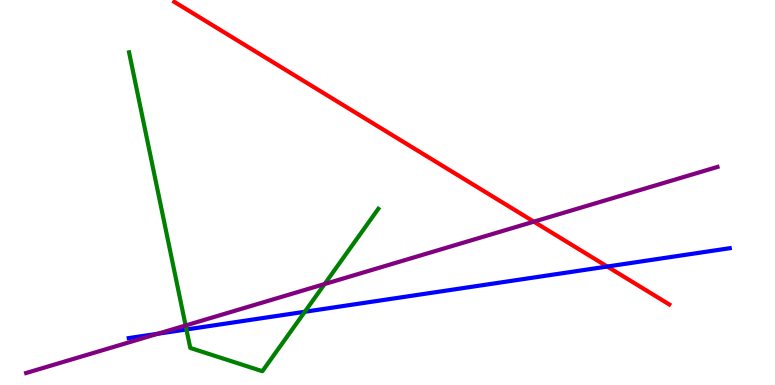[{'lines': ['blue', 'red'], 'intersections': [{'x': 7.84, 'y': 3.08}]}, {'lines': ['green', 'red'], 'intersections': []}, {'lines': ['purple', 'red'], 'intersections': [{'x': 6.89, 'y': 4.24}]}, {'lines': ['blue', 'green'], 'intersections': [{'x': 2.41, 'y': 1.44}, {'x': 3.93, 'y': 1.9}]}, {'lines': ['blue', 'purple'], 'intersections': [{'x': 2.04, 'y': 1.33}]}, {'lines': ['green', 'purple'], 'intersections': [{'x': 2.4, 'y': 1.55}, {'x': 4.19, 'y': 2.62}]}]